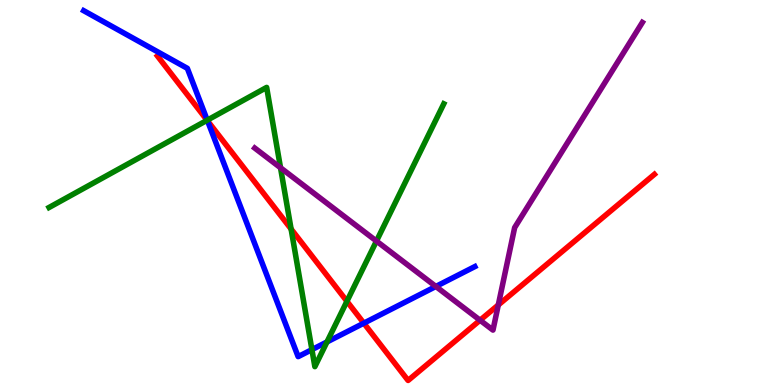[{'lines': ['blue', 'red'], 'intersections': [{'x': 2.68, 'y': 6.86}, {'x': 4.69, 'y': 1.61}]}, {'lines': ['green', 'red'], 'intersections': [{'x': 2.67, 'y': 6.88}, {'x': 3.76, 'y': 4.05}, {'x': 4.48, 'y': 2.17}]}, {'lines': ['purple', 'red'], 'intersections': [{'x': 6.19, 'y': 1.68}, {'x': 6.43, 'y': 2.08}]}, {'lines': ['blue', 'green'], 'intersections': [{'x': 2.67, 'y': 6.88}, {'x': 4.02, 'y': 0.919}, {'x': 4.22, 'y': 1.12}]}, {'lines': ['blue', 'purple'], 'intersections': [{'x': 5.62, 'y': 2.56}]}, {'lines': ['green', 'purple'], 'intersections': [{'x': 3.62, 'y': 5.64}, {'x': 4.86, 'y': 3.74}]}]